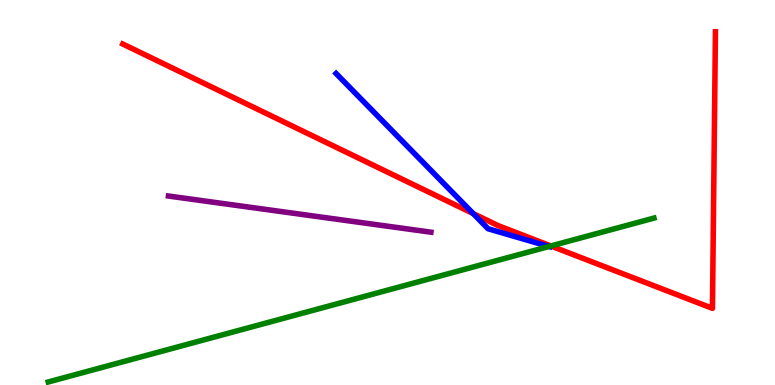[{'lines': ['blue', 'red'], 'intersections': [{'x': 6.11, 'y': 4.45}]}, {'lines': ['green', 'red'], 'intersections': [{'x': 7.11, 'y': 3.61}]}, {'lines': ['purple', 'red'], 'intersections': []}, {'lines': ['blue', 'green'], 'intersections': [{'x': 7.08, 'y': 3.6}]}, {'lines': ['blue', 'purple'], 'intersections': []}, {'lines': ['green', 'purple'], 'intersections': []}]